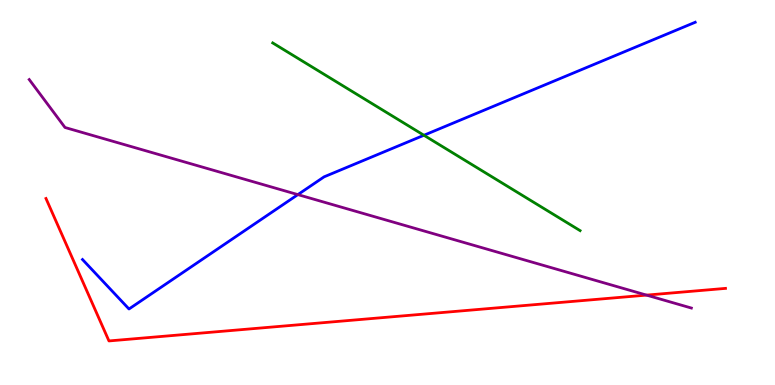[{'lines': ['blue', 'red'], 'intersections': []}, {'lines': ['green', 'red'], 'intersections': []}, {'lines': ['purple', 'red'], 'intersections': [{'x': 8.34, 'y': 2.33}]}, {'lines': ['blue', 'green'], 'intersections': [{'x': 5.47, 'y': 6.49}]}, {'lines': ['blue', 'purple'], 'intersections': [{'x': 3.84, 'y': 4.95}]}, {'lines': ['green', 'purple'], 'intersections': []}]